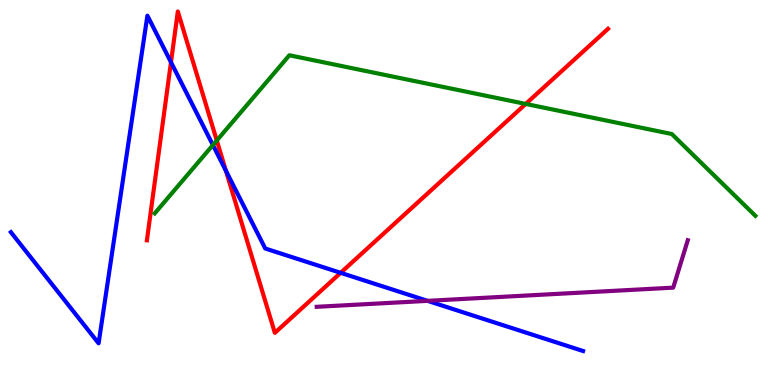[{'lines': ['blue', 'red'], 'intersections': [{'x': 2.21, 'y': 8.38}, {'x': 2.92, 'y': 5.56}, {'x': 4.4, 'y': 2.91}]}, {'lines': ['green', 'red'], 'intersections': [{'x': 2.8, 'y': 6.35}, {'x': 6.78, 'y': 7.3}]}, {'lines': ['purple', 'red'], 'intersections': []}, {'lines': ['blue', 'green'], 'intersections': [{'x': 2.75, 'y': 6.23}]}, {'lines': ['blue', 'purple'], 'intersections': [{'x': 5.52, 'y': 2.19}]}, {'lines': ['green', 'purple'], 'intersections': []}]